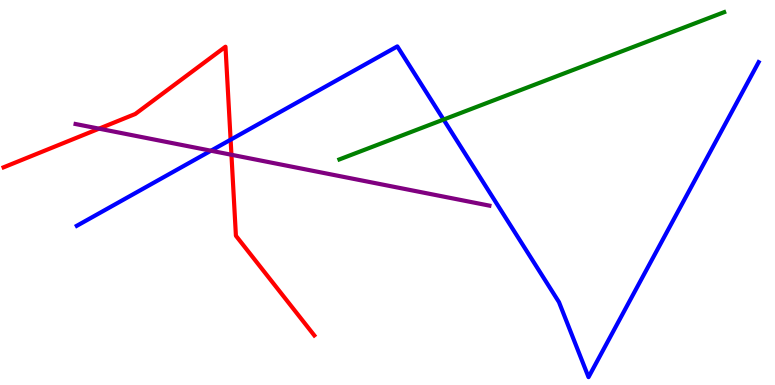[{'lines': ['blue', 'red'], 'intersections': [{'x': 2.98, 'y': 6.37}]}, {'lines': ['green', 'red'], 'intersections': []}, {'lines': ['purple', 'red'], 'intersections': [{'x': 1.28, 'y': 6.66}, {'x': 2.99, 'y': 5.98}]}, {'lines': ['blue', 'green'], 'intersections': [{'x': 5.72, 'y': 6.89}]}, {'lines': ['blue', 'purple'], 'intersections': [{'x': 2.72, 'y': 6.09}]}, {'lines': ['green', 'purple'], 'intersections': []}]